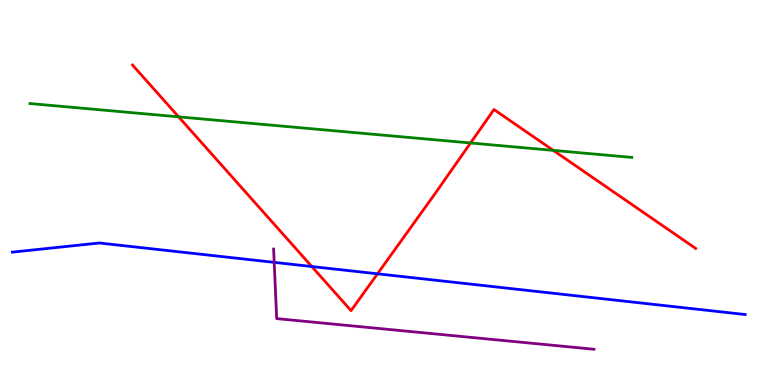[{'lines': ['blue', 'red'], 'intersections': [{'x': 4.02, 'y': 3.08}, {'x': 4.87, 'y': 2.89}]}, {'lines': ['green', 'red'], 'intersections': [{'x': 2.3, 'y': 6.97}, {'x': 6.07, 'y': 6.29}, {'x': 7.14, 'y': 6.09}]}, {'lines': ['purple', 'red'], 'intersections': []}, {'lines': ['blue', 'green'], 'intersections': []}, {'lines': ['blue', 'purple'], 'intersections': [{'x': 3.54, 'y': 3.19}]}, {'lines': ['green', 'purple'], 'intersections': []}]